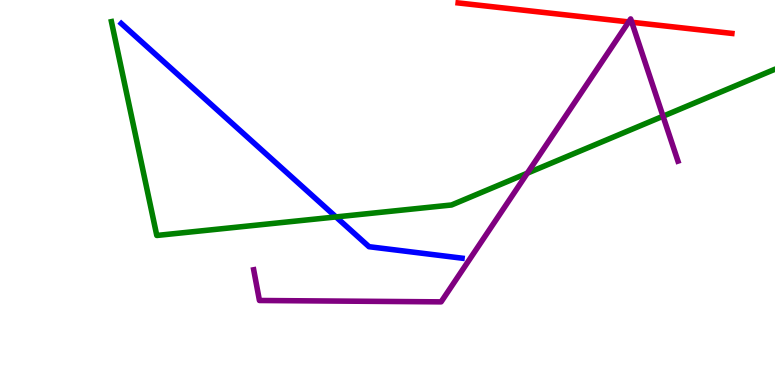[{'lines': ['blue', 'red'], 'intersections': []}, {'lines': ['green', 'red'], 'intersections': []}, {'lines': ['purple', 'red'], 'intersections': [{'x': 8.11, 'y': 9.43}, {'x': 8.15, 'y': 9.42}]}, {'lines': ['blue', 'green'], 'intersections': [{'x': 4.34, 'y': 4.37}]}, {'lines': ['blue', 'purple'], 'intersections': []}, {'lines': ['green', 'purple'], 'intersections': [{'x': 6.8, 'y': 5.5}, {'x': 8.56, 'y': 6.98}]}]